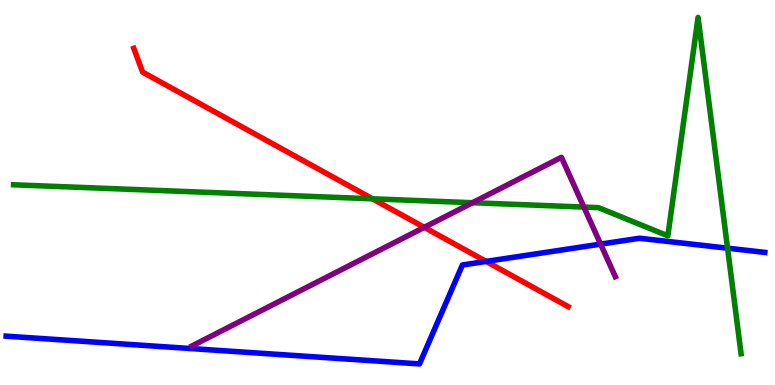[{'lines': ['blue', 'red'], 'intersections': [{'x': 6.27, 'y': 3.21}]}, {'lines': ['green', 'red'], 'intersections': [{'x': 4.81, 'y': 4.84}]}, {'lines': ['purple', 'red'], 'intersections': [{'x': 5.47, 'y': 4.09}]}, {'lines': ['blue', 'green'], 'intersections': [{'x': 9.39, 'y': 3.55}]}, {'lines': ['blue', 'purple'], 'intersections': [{'x': 7.75, 'y': 3.66}]}, {'lines': ['green', 'purple'], 'intersections': [{'x': 6.1, 'y': 4.73}, {'x': 7.53, 'y': 4.62}]}]